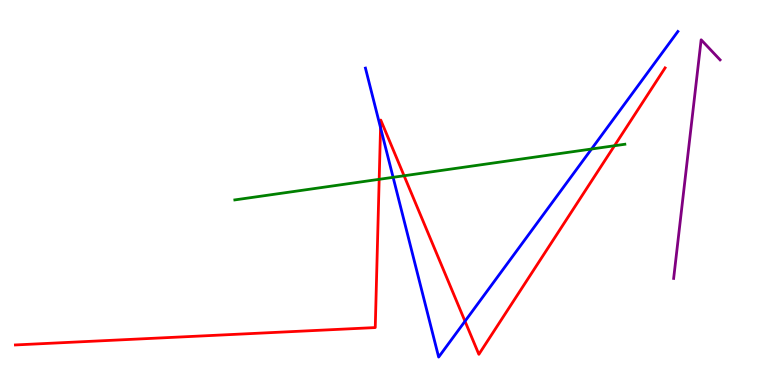[{'lines': ['blue', 'red'], 'intersections': [{'x': 4.91, 'y': 6.68}, {'x': 6.0, 'y': 1.66}]}, {'lines': ['green', 'red'], 'intersections': [{'x': 4.89, 'y': 5.34}, {'x': 5.21, 'y': 5.43}, {'x': 7.93, 'y': 6.21}]}, {'lines': ['purple', 'red'], 'intersections': []}, {'lines': ['blue', 'green'], 'intersections': [{'x': 5.07, 'y': 5.39}, {'x': 7.63, 'y': 6.13}]}, {'lines': ['blue', 'purple'], 'intersections': []}, {'lines': ['green', 'purple'], 'intersections': []}]